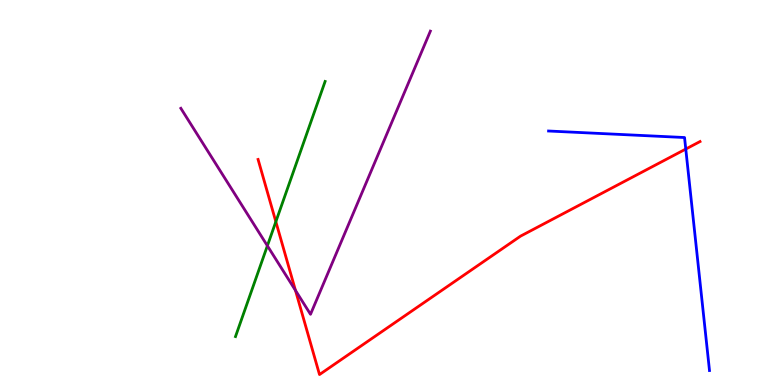[{'lines': ['blue', 'red'], 'intersections': [{'x': 8.85, 'y': 6.13}]}, {'lines': ['green', 'red'], 'intersections': [{'x': 3.56, 'y': 4.24}]}, {'lines': ['purple', 'red'], 'intersections': [{'x': 3.81, 'y': 2.46}]}, {'lines': ['blue', 'green'], 'intersections': []}, {'lines': ['blue', 'purple'], 'intersections': []}, {'lines': ['green', 'purple'], 'intersections': [{'x': 3.45, 'y': 3.62}]}]